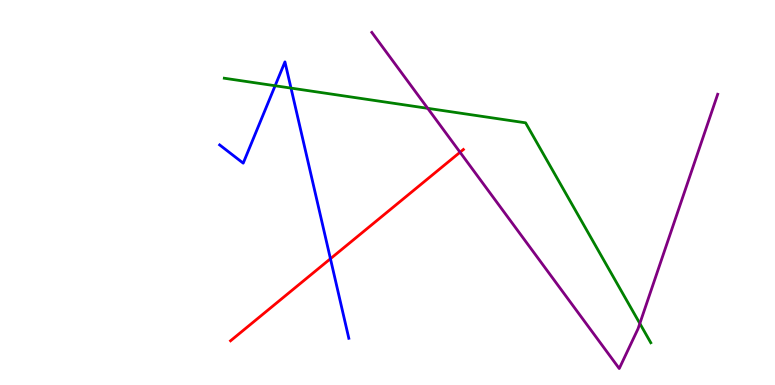[{'lines': ['blue', 'red'], 'intersections': [{'x': 4.26, 'y': 3.28}]}, {'lines': ['green', 'red'], 'intersections': []}, {'lines': ['purple', 'red'], 'intersections': [{'x': 5.94, 'y': 6.05}]}, {'lines': ['blue', 'green'], 'intersections': [{'x': 3.55, 'y': 7.77}, {'x': 3.75, 'y': 7.71}]}, {'lines': ['blue', 'purple'], 'intersections': []}, {'lines': ['green', 'purple'], 'intersections': [{'x': 5.52, 'y': 7.19}, {'x': 8.26, 'y': 1.6}]}]